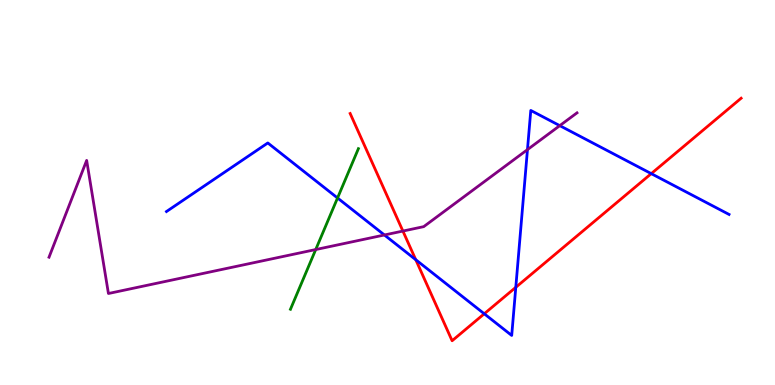[{'lines': ['blue', 'red'], 'intersections': [{'x': 5.36, 'y': 3.25}, {'x': 6.25, 'y': 1.85}, {'x': 6.66, 'y': 2.54}, {'x': 8.4, 'y': 5.49}]}, {'lines': ['green', 'red'], 'intersections': []}, {'lines': ['purple', 'red'], 'intersections': [{'x': 5.2, 'y': 4.0}]}, {'lines': ['blue', 'green'], 'intersections': [{'x': 4.36, 'y': 4.86}]}, {'lines': ['blue', 'purple'], 'intersections': [{'x': 4.96, 'y': 3.9}, {'x': 6.81, 'y': 6.11}, {'x': 7.22, 'y': 6.74}]}, {'lines': ['green', 'purple'], 'intersections': [{'x': 4.07, 'y': 3.52}]}]